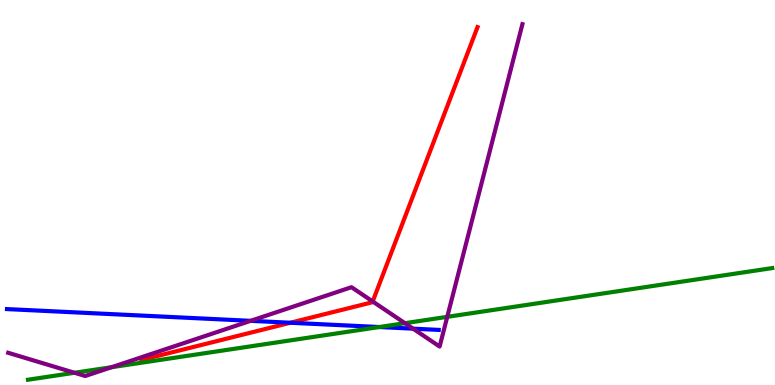[{'lines': ['blue', 'red'], 'intersections': [{'x': 3.75, 'y': 1.62}]}, {'lines': ['green', 'red'], 'intersections': []}, {'lines': ['purple', 'red'], 'intersections': [{'x': 4.81, 'y': 2.17}]}, {'lines': ['blue', 'green'], 'intersections': [{'x': 4.89, 'y': 1.51}]}, {'lines': ['blue', 'purple'], 'intersections': [{'x': 3.23, 'y': 1.67}, {'x': 5.33, 'y': 1.46}]}, {'lines': ['green', 'purple'], 'intersections': [{'x': 0.961, 'y': 0.318}, {'x': 1.44, 'y': 0.463}, {'x': 5.23, 'y': 1.61}, {'x': 5.77, 'y': 1.77}]}]